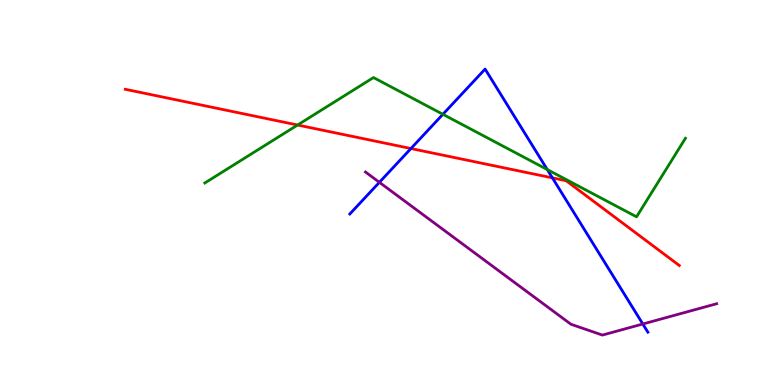[{'lines': ['blue', 'red'], 'intersections': [{'x': 5.3, 'y': 6.14}, {'x': 7.13, 'y': 5.38}]}, {'lines': ['green', 'red'], 'intersections': [{'x': 3.84, 'y': 6.75}]}, {'lines': ['purple', 'red'], 'intersections': []}, {'lines': ['blue', 'green'], 'intersections': [{'x': 5.71, 'y': 7.03}, {'x': 7.06, 'y': 5.6}]}, {'lines': ['blue', 'purple'], 'intersections': [{'x': 4.9, 'y': 5.26}, {'x': 8.29, 'y': 1.58}]}, {'lines': ['green', 'purple'], 'intersections': []}]